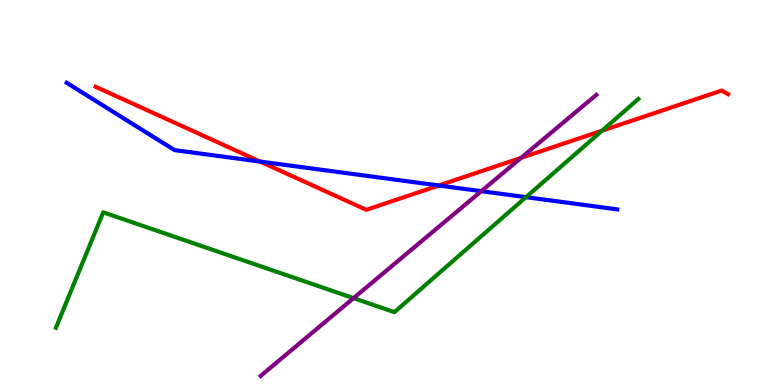[{'lines': ['blue', 'red'], 'intersections': [{'x': 3.36, 'y': 5.8}, {'x': 5.66, 'y': 5.18}]}, {'lines': ['green', 'red'], 'intersections': [{'x': 7.77, 'y': 6.61}]}, {'lines': ['purple', 'red'], 'intersections': [{'x': 6.72, 'y': 5.9}]}, {'lines': ['blue', 'green'], 'intersections': [{'x': 6.79, 'y': 4.88}]}, {'lines': ['blue', 'purple'], 'intersections': [{'x': 6.21, 'y': 5.03}]}, {'lines': ['green', 'purple'], 'intersections': [{'x': 4.56, 'y': 2.26}]}]